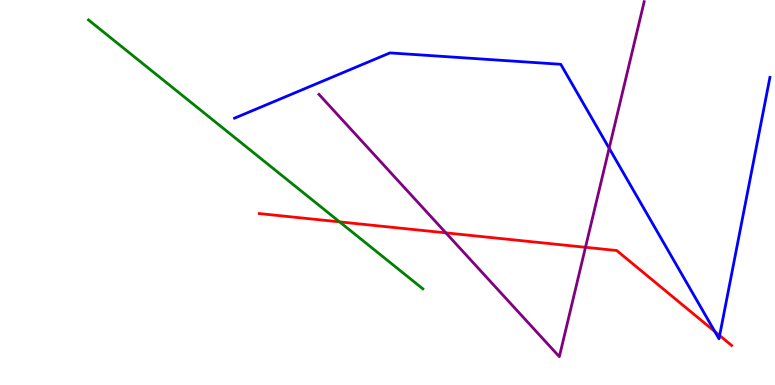[{'lines': ['blue', 'red'], 'intersections': [{'x': 9.22, 'y': 1.39}, {'x': 9.29, 'y': 1.28}]}, {'lines': ['green', 'red'], 'intersections': [{'x': 4.38, 'y': 4.24}]}, {'lines': ['purple', 'red'], 'intersections': [{'x': 5.75, 'y': 3.95}, {'x': 7.55, 'y': 3.58}]}, {'lines': ['blue', 'green'], 'intersections': []}, {'lines': ['blue', 'purple'], 'intersections': [{'x': 7.86, 'y': 6.15}]}, {'lines': ['green', 'purple'], 'intersections': []}]